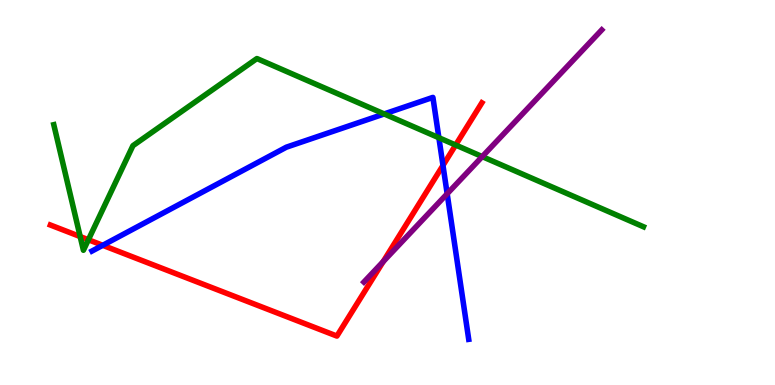[{'lines': ['blue', 'red'], 'intersections': [{'x': 1.33, 'y': 3.63}, {'x': 5.72, 'y': 5.7}]}, {'lines': ['green', 'red'], 'intersections': [{'x': 1.03, 'y': 3.86}, {'x': 1.14, 'y': 3.77}, {'x': 5.88, 'y': 6.23}]}, {'lines': ['purple', 'red'], 'intersections': [{'x': 4.94, 'y': 3.21}]}, {'lines': ['blue', 'green'], 'intersections': [{'x': 4.96, 'y': 7.04}, {'x': 5.66, 'y': 6.42}]}, {'lines': ['blue', 'purple'], 'intersections': [{'x': 5.77, 'y': 4.97}]}, {'lines': ['green', 'purple'], 'intersections': [{'x': 6.22, 'y': 5.93}]}]